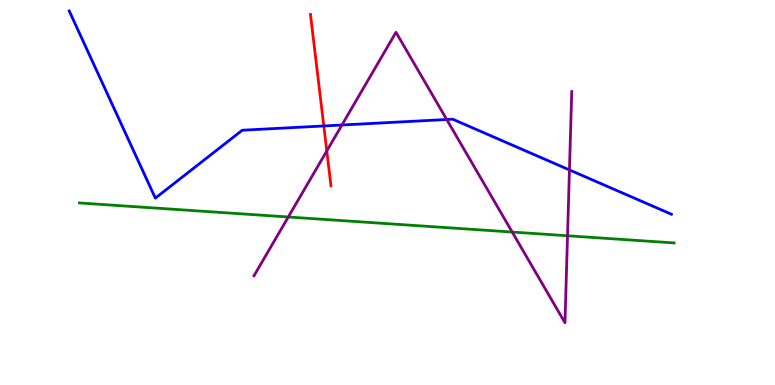[{'lines': ['blue', 'red'], 'intersections': [{'x': 4.18, 'y': 6.73}]}, {'lines': ['green', 'red'], 'intersections': []}, {'lines': ['purple', 'red'], 'intersections': [{'x': 4.22, 'y': 6.08}]}, {'lines': ['blue', 'green'], 'intersections': []}, {'lines': ['blue', 'purple'], 'intersections': [{'x': 4.41, 'y': 6.75}, {'x': 5.76, 'y': 6.9}, {'x': 7.35, 'y': 5.59}]}, {'lines': ['green', 'purple'], 'intersections': [{'x': 3.72, 'y': 4.36}, {'x': 6.61, 'y': 3.97}, {'x': 7.32, 'y': 3.88}]}]